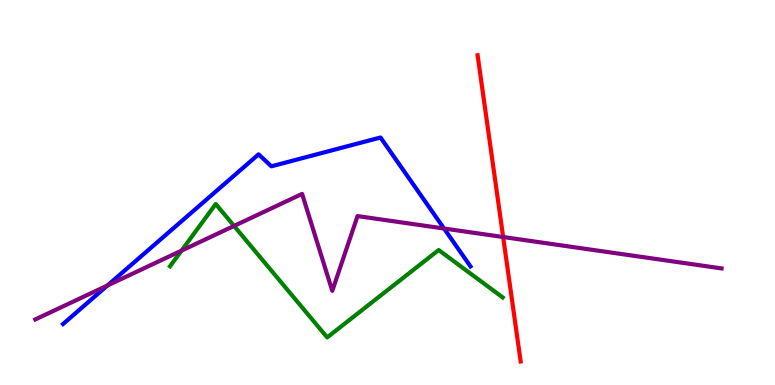[{'lines': ['blue', 'red'], 'intersections': []}, {'lines': ['green', 'red'], 'intersections': []}, {'lines': ['purple', 'red'], 'intersections': [{'x': 6.49, 'y': 3.84}]}, {'lines': ['blue', 'green'], 'intersections': []}, {'lines': ['blue', 'purple'], 'intersections': [{'x': 1.39, 'y': 2.59}, {'x': 5.73, 'y': 4.06}]}, {'lines': ['green', 'purple'], 'intersections': [{'x': 2.34, 'y': 3.49}, {'x': 3.02, 'y': 4.13}]}]